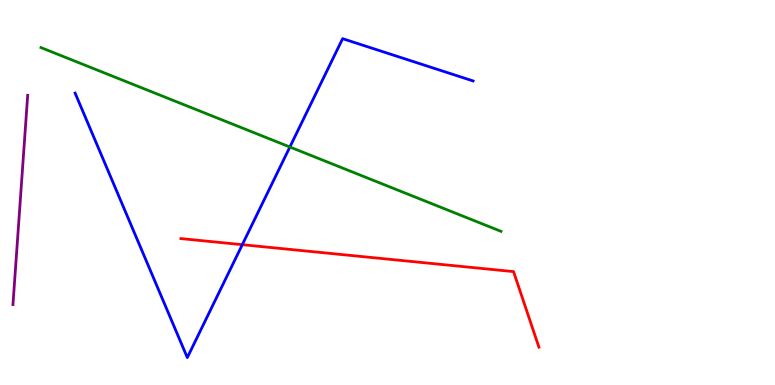[{'lines': ['blue', 'red'], 'intersections': [{'x': 3.13, 'y': 3.64}]}, {'lines': ['green', 'red'], 'intersections': []}, {'lines': ['purple', 'red'], 'intersections': []}, {'lines': ['blue', 'green'], 'intersections': [{'x': 3.74, 'y': 6.18}]}, {'lines': ['blue', 'purple'], 'intersections': []}, {'lines': ['green', 'purple'], 'intersections': []}]